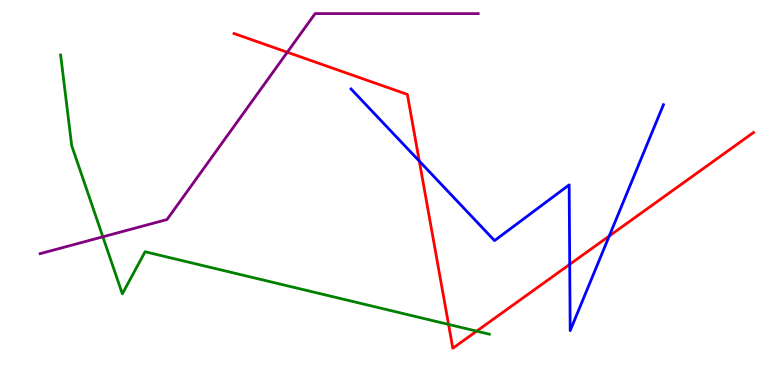[{'lines': ['blue', 'red'], 'intersections': [{'x': 5.41, 'y': 5.82}, {'x': 7.35, 'y': 3.13}, {'x': 7.86, 'y': 3.87}]}, {'lines': ['green', 'red'], 'intersections': [{'x': 5.79, 'y': 1.57}, {'x': 6.15, 'y': 1.4}]}, {'lines': ['purple', 'red'], 'intersections': [{'x': 3.71, 'y': 8.64}]}, {'lines': ['blue', 'green'], 'intersections': []}, {'lines': ['blue', 'purple'], 'intersections': []}, {'lines': ['green', 'purple'], 'intersections': [{'x': 1.33, 'y': 3.85}]}]